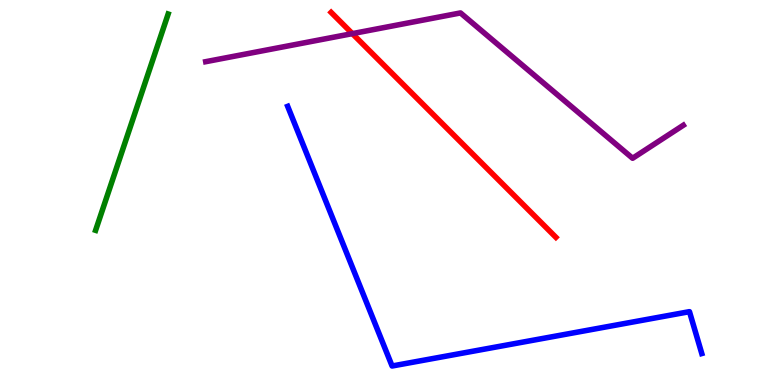[{'lines': ['blue', 'red'], 'intersections': []}, {'lines': ['green', 'red'], 'intersections': []}, {'lines': ['purple', 'red'], 'intersections': [{'x': 4.55, 'y': 9.13}]}, {'lines': ['blue', 'green'], 'intersections': []}, {'lines': ['blue', 'purple'], 'intersections': []}, {'lines': ['green', 'purple'], 'intersections': []}]